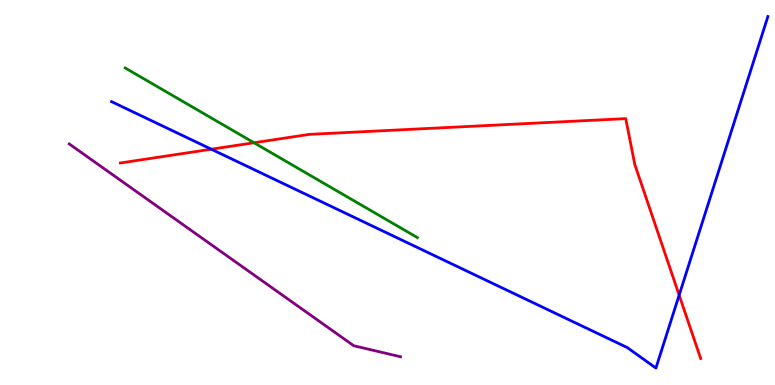[{'lines': ['blue', 'red'], 'intersections': [{'x': 2.73, 'y': 6.12}, {'x': 8.76, 'y': 2.33}]}, {'lines': ['green', 'red'], 'intersections': [{'x': 3.28, 'y': 6.29}]}, {'lines': ['purple', 'red'], 'intersections': []}, {'lines': ['blue', 'green'], 'intersections': []}, {'lines': ['blue', 'purple'], 'intersections': []}, {'lines': ['green', 'purple'], 'intersections': []}]